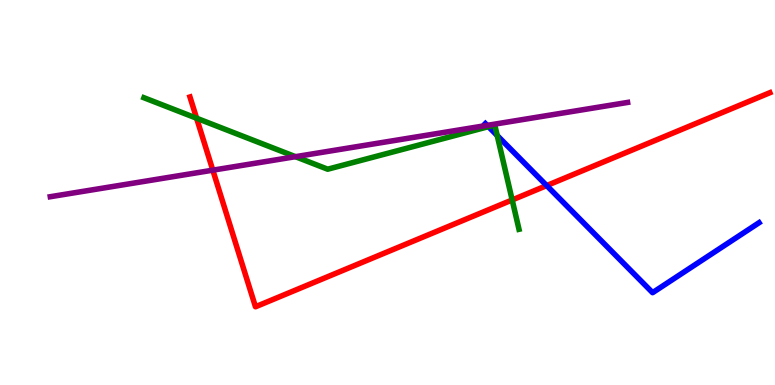[{'lines': ['blue', 'red'], 'intersections': [{'x': 7.05, 'y': 5.18}]}, {'lines': ['green', 'red'], 'intersections': [{'x': 2.54, 'y': 6.93}, {'x': 6.61, 'y': 4.81}]}, {'lines': ['purple', 'red'], 'intersections': [{'x': 2.75, 'y': 5.58}]}, {'lines': ['blue', 'green'], 'intersections': [{'x': 6.3, 'y': 6.71}, {'x': 6.42, 'y': 6.48}]}, {'lines': ['blue', 'purple'], 'intersections': [{'x': 6.29, 'y': 6.74}]}, {'lines': ['green', 'purple'], 'intersections': [{'x': 3.81, 'y': 5.93}]}]